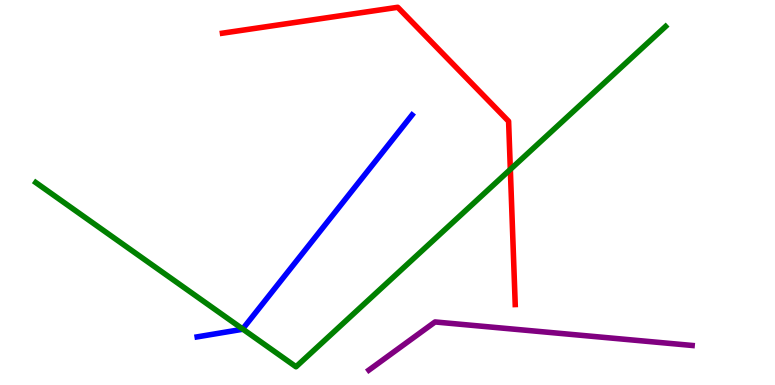[{'lines': ['blue', 'red'], 'intersections': []}, {'lines': ['green', 'red'], 'intersections': [{'x': 6.58, 'y': 5.6}]}, {'lines': ['purple', 'red'], 'intersections': []}, {'lines': ['blue', 'green'], 'intersections': [{'x': 3.13, 'y': 1.45}]}, {'lines': ['blue', 'purple'], 'intersections': []}, {'lines': ['green', 'purple'], 'intersections': []}]